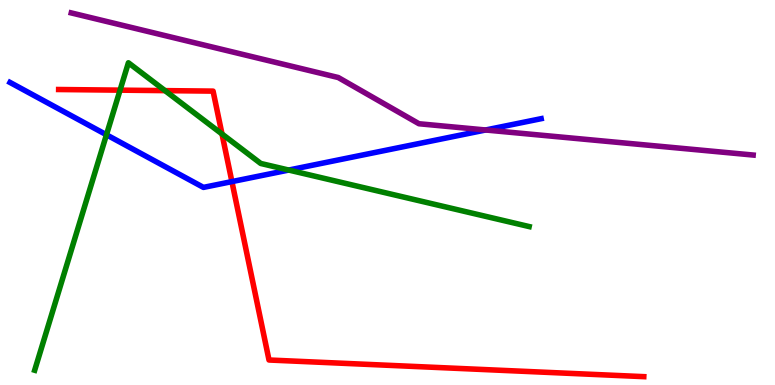[{'lines': ['blue', 'red'], 'intersections': [{'x': 2.99, 'y': 5.28}]}, {'lines': ['green', 'red'], 'intersections': [{'x': 1.55, 'y': 7.66}, {'x': 2.13, 'y': 7.65}, {'x': 2.86, 'y': 6.52}]}, {'lines': ['purple', 'red'], 'intersections': []}, {'lines': ['blue', 'green'], 'intersections': [{'x': 1.37, 'y': 6.5}, {'x': 3.73, 'y': 5.58}]}, {'lines': ['blue', 'purple'], 'intersections': [{'x': 6.27, 'y': 6.62}]}, {'lines': ['green', 'purple'], 'intersections': []}]